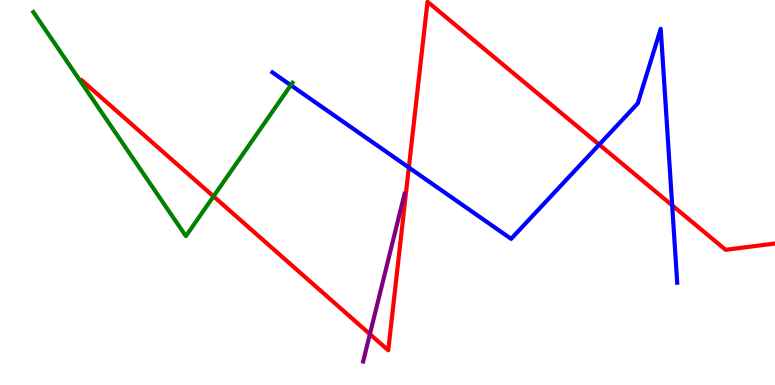[{'lines': ['blue', 'red'], 'intersections': [{'x': 5.28, 'y': 5.65}, {'x': 7.73, 'y': 6.24}, {'x': 8.67, 'y': 4.67}]}, {'lines': ['green', 'red'], 'intersections': [{'x': 2.76, 'y': 4.9}]}, {'lines': ['purple', 'red'], 'intersections': [{'x': 4.77, 'y': 1.32}]}, {'lines': ['blue', 'green'], 'intersections': [{'x': 3.75, 'y': 7.79}]}, {'lines': ['blue', 'purple'], 'intersections': []}, {'lines': ['green', 'purple'], 'intersections': []}]